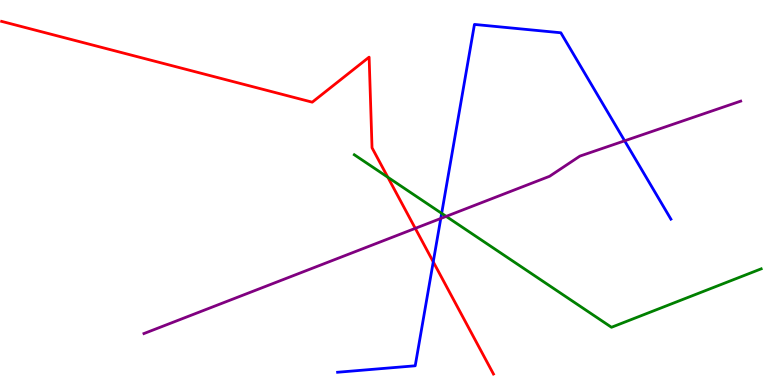[{'lines': ['blue', 'red'], 'intersections': [{'x': 5.59, 'y': 3.2}]}, {'lines': ['green', 'red'], 'intersections': [{'x': 5.0, 'y': 5.4}]}, {'lines': ['purple', 'red'], 'intersections': [{'x': 5.36, 'y': 4.07}]}, {'lines': ['blue', 'green'], 'intersections': [{'x': 5.7, 'y': 4.46}]}, {'lines': ['blue', 'purple'], 'intersections': [{'x': 5.69, 'y': 4.33}, {'x': 8.06, 'y': 6.34}]}, {'lines': ['green', 'purple'], 'intersections': [{'x': 5.76, 'y': 4.38}]}]